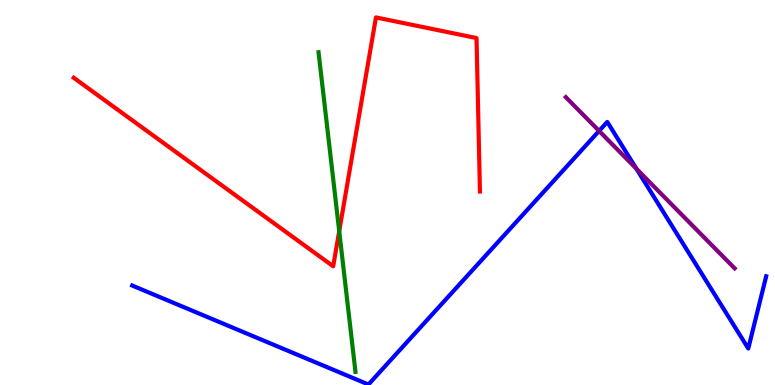[{'lines': ['blue', 'red'], 'intersections': []}, {'lines': ['green', 'red'], 'intersections': [{'x': 4.38, 'y': 4.0}]}, {'lines': ['purple', 'red'], 'intersections': []}, {'lines': ['blue', 'green'], 'intersections': []}, {'lines': ['blue', 'purple'], 'intersections': [{'x': 7.73, 'y': 6.6}, {'x': 8.21, 'y': 5.62}]}, {'lines': ['green', 'purple'], 'intersections': []}]